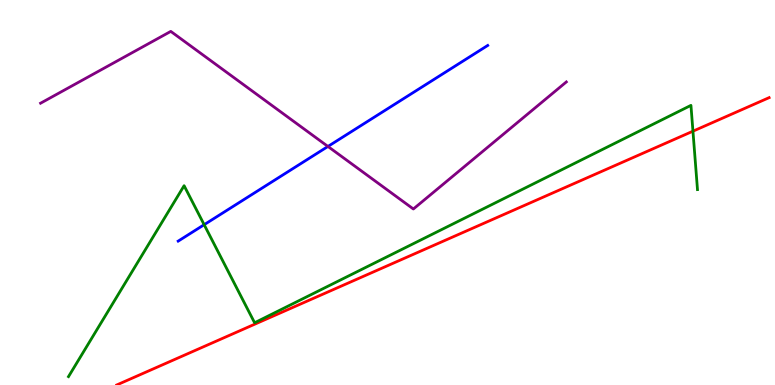[{'lines': ['blue', 'red'], 'intersections': []}, {'lines': ['green', 'red'], 'intersections': [{'x': 8.94, 'y': 6.59}]}, {'lines': ['purple', 'red'], 'intersections': []}, {'lines': ['blue', 'green'], 'intersections': [{'x': 2.63, 'y': 4.16}]}, {'lines': ['blue', 'purple'], 'intersections': [{'x': 4.23, 'y': 6.2}]}, {'lines': ['green', 'purple'], 'intersections': []}]